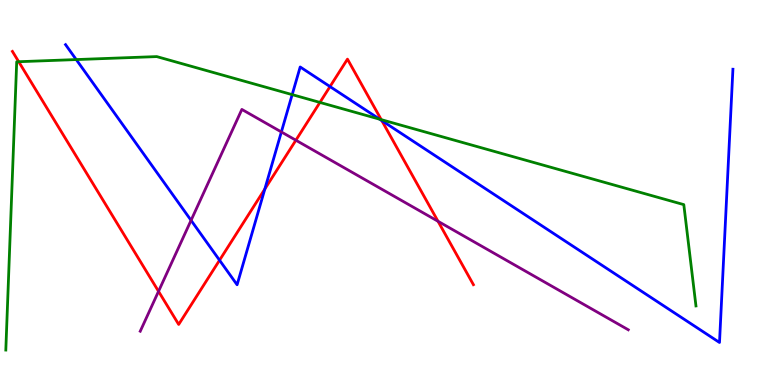[{'lines': ['blue', 'red'], 'intersections': [{'x': 2.83, 'y': 3.24}, {'x': 3.42, 'y': 5.09}, {'x': 4.26, 'y': 7.75}, {'x': 4.93, 'y': 6.87}]}, {'lines': ['green', 'red'], 'intersections': [{'x': 0.241, 'y': 8.4}, {'x': 4.13, 'y': 7.34}, {'x': 4.92, 'y': 6.89}]}, {'lines': ['purple', 'red'], 'intersections': [{'x': 2.05, 'y': 2.43}, {'x': 3.82, 'y': 6.36}, {'x': 5.65, 'y': 4.25}]}, {'lines': ['blue', 'green'], 'intersections': [{'x': 0.984, 'y': 8.45}, {'x': 3.77, 'y': 7.54}, {'x': 4.9, 'y': 6.9}]}, {'lines': ['blue', 'purple'], 'intersections': [{'x': 2.47, 'y': 4.28}, {'x': 3.63, 'y': 6.57}]}, {'lines': ['green', 'purple'], 'intersections': []}]